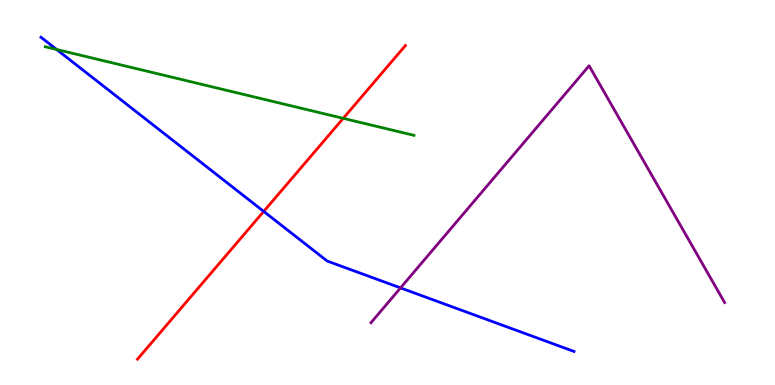[{'lines': ['blue', 'red'], 'intersections': [{'x': 3.4, 'y': 4.51}]}, {'lines': ['green', 'red'], 'intersections': [{'x': 4.43, 'y': 6.93}]}, {'lines': ['purple', 'red'], 'intersections': []}, {'lines': ['blue', 'green'], 'intersections': [{'x': 0.73, 'y': 8.72}]}, {'lines': ['blue', 'purple'], 'intersections': [{'x': 5.17, 'y': 2.52}]}, {'lines': ['green', 'purple'], 'intersections': []}]